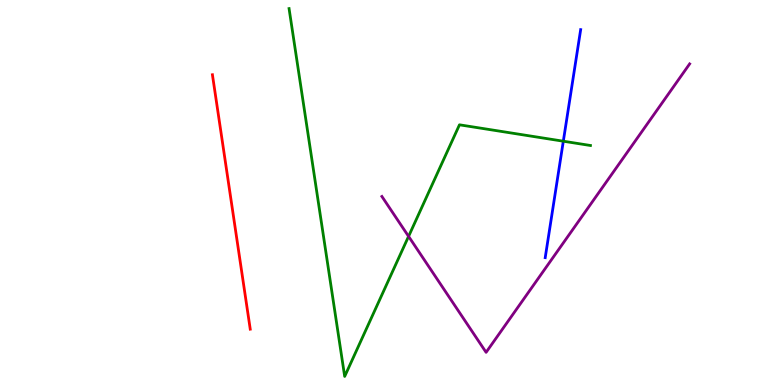[{'lines': ['blue', 'red'], 'intersections': []}, {'lines': ['green', 'red'], 'intersections': []}, {'lines': ['purple', 'red'], 'intersections': []}, {'lines': ['blue', 'green'], 'intersections': [{'x': 7.27, 'y': 6.33}]}, {'lines': ['blue', 'purple'], 'intersections': []}, {'lines': ['green', 'purple'], 'intersections': [{'x': 5.27, 'y': 3.86}]}]